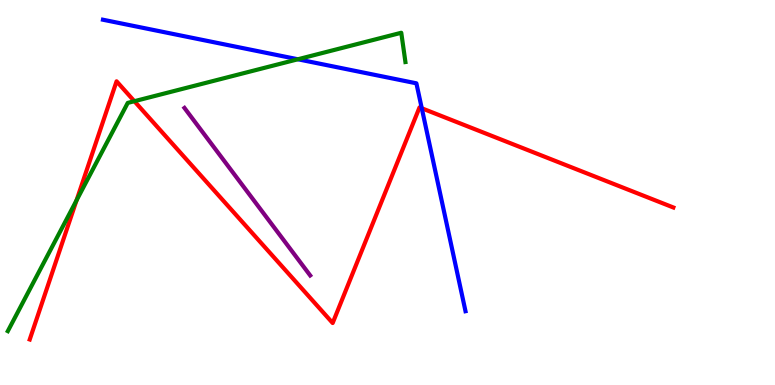[{'lines': ['blue', 'red'], 'intersections': [{'x': 5.44, 'y': 7.19}]}, {'lines': ['green', 'red'], 'intersections': [{'x': 0.988, 'y': 4.8}, {'x': 1.73, 'y': 7.37}]}, {'lines': ['purple', 'red'], 'intersections': []}, {'lines': ['blue', 'green'], 'intersections': [{'x': 3.84, 'y': 8.46}]}, {'lines': ['blue', 'purple'], 'intersections': []}, {'lines': ['green', 'purple'], 'intersections': []}]